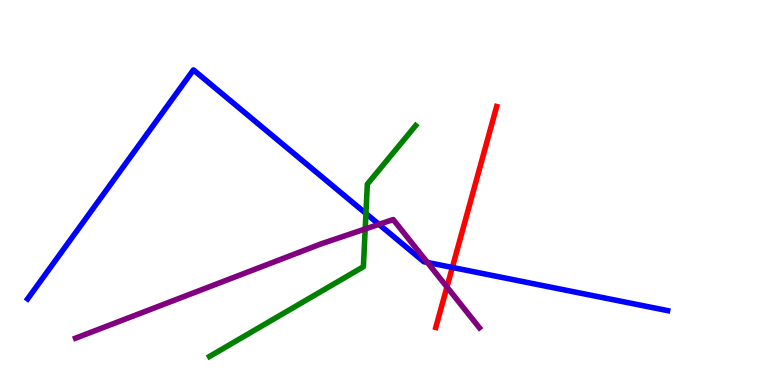[{'lines': ['blue', 'red'], 'intersections': [{'x': 5.84, 'y': 3.05}]}, {'lines': ['green', 'red'], 'intersections': []}, {'lines': ['purple', 'red'], 'intersections': [{'x': 5.77, 'y': 2.55}]}, {'lines': ['blue', 'green'], 'intersections': [{'x': 4.72, 'y': 4.45}]}, {'lines': ['blue', 'purple'], 'intersections': [{'x': 4.89, 'y': 4.17}, {'x': 5.51, 'y': 3.18}]}, {'lines': ['green', 'purple'], 'intersections': [{'x': 4.71, 'y': 4.05}]}]